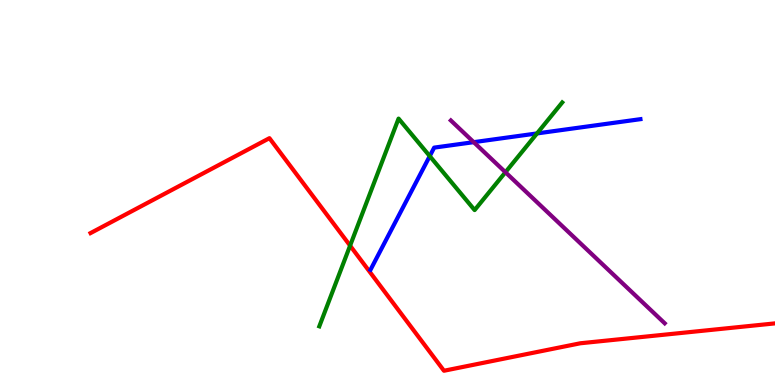[{'lines': ['blue', 'red'], 'intersections': []}, {'lines': ['green', 'red'], 'intersections': [{'x': 4.52, 'y': 3.62}]}, {'lines': ['purple', 'red'], 'intersections': []}, {'lines': ['blue', 'green'], 'intersections': [{'x': 5.55, 'y': 5.95}, {'x': 6.93, 'y': 6.53}]}, {'lines': ['blue', 'purple'], 'intersections': [{'x': 6.11, 'y': 6.31}]}, {'lines': ['green', 'purple'], 'intersections': [{'x': 6.52, 'y': 5.53}]}]